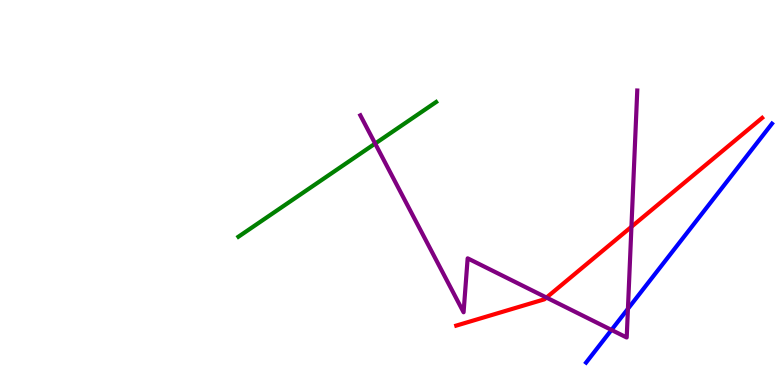[{'lines': ['blue', 'red'], 'intersections': []}, {'lines': ['green', 'red'], 'intersections': []}, {'lines': ['purple', 'red'], 'intersections': [{'x': 7.05, 'y': 2.27}, {'x': 8.15, 'y': 4.11}]}, {'lines': ['blue', 'green'], 'intersections': []}, {'lines': ['blue', 'purple'], 'intersections': [{'x': 7.89, 'y': 1.43}, {'x': 8.1, 'y': 1.98}]}, {'lines': ['green', 'purple'], 'intersections': [{'x': 4.84, 'y': 6.27}]}]